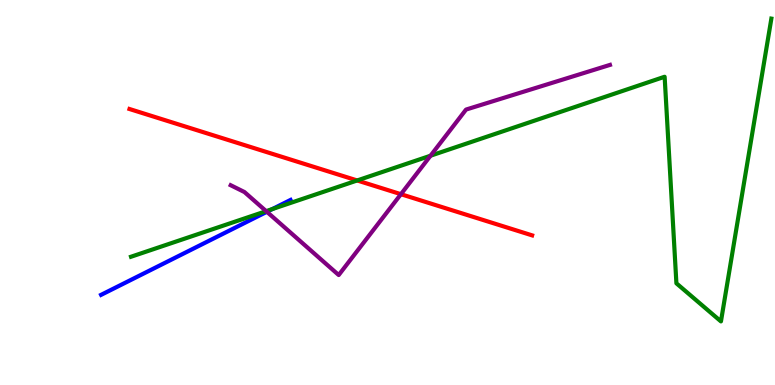[{'lines': ['blue', 'red'], 'intersections': []}, {'lines': ['green', 'red'], 'intersections': [{'x': 4.61, 'y': 5.31}]}, {'lines': ['purple', 'red'], 'intersections': [{'x': 5.17, 'y': 4.96}]}, {'lines': ['blue', 'green'], 'intersections': [{'x': 3.51, 'y': 4.57}]}, {'lines': ['blue', 'purple'], 'intersections': [{'x': 3.44, 'y': 4.5}]}, {'lines': ['green', 'purple'], 'intersections': [{'x': 3.43, 'y': 4.52}, {'x': 5.56, 'y': 5.96}]}]